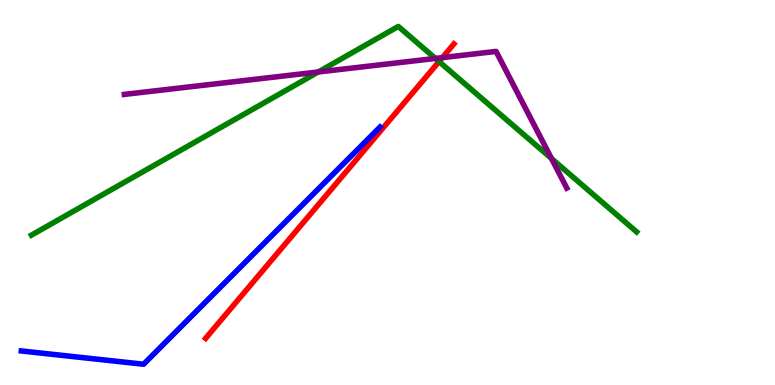[{'lines': ['blue', 'red'], 'intersections': []}, {'lines': ['green', 'red'], 'intersections': [{'x': 5.66, 'y': 8.4}]}, {'lines': ['purple', 'red'], 'intersections': [{'x': 5.71, 'y': 8.5}]}, {'lines': ['blue', 'green'], 'intersections': []}, {'lines': ['blue', 'purple'], 'intersections': []}, {'lines': ['green', 'purple'], 'intersections': [{'x': 4.11, 'y': 8.13}, {'x': 5.62, 'y': 8.48}, {'x': 7.12, 'y': 5.88}]}]